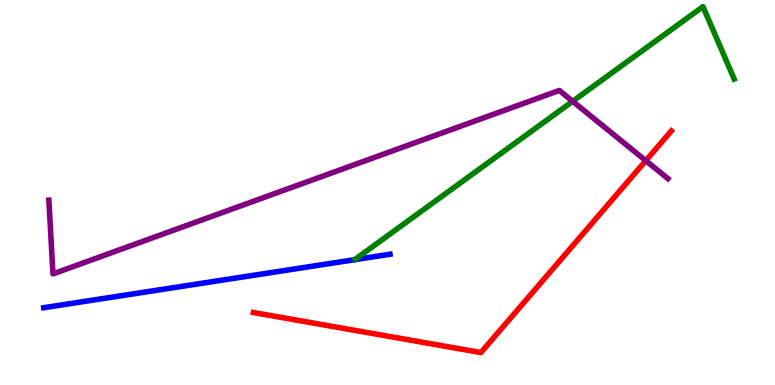[{'lines': ['blue', 'red'], 'intersections': []}, {'lines': ['green', 'red'], 'intersections': []}, {'lines': ['purple', 'red'], 'intersections': [{'x': 8.33, 'y': 5.83}]}, {'lines': ['blue', 'green'], 'intersections': []}, {'lines': ['blue', 'purple'], 'intersections': []}, {'lines': ['green', 'purple'], 'intersections': [{'x': 7.39, 'y': 7.37}]}]